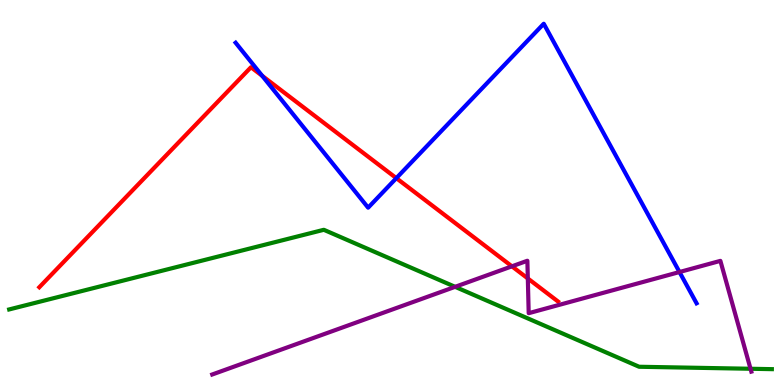[{'lines': ['blue', 'red'], 'intersections': [{'x': 3.38, 'y': 8.03}, {'x': 5.11, 'y': 5.37}]}, {'lines': ['green', 'red'], 'intersections': []}, {'lines': ['purple', 'red'], 'intersections': [{'x': 6.61, 'y': 3.08}, {'x': 6.81, 'y': 2.77}]}, {'lines': ['blue', 'green'], 'intersections': []}, {'lines': ['blue', 'purple'], 'intersections': [{'x': 8.77, 'y': 2.93}]}, {'lines': ['green', 'purple'], 'intersections': [{'x': 5.87, 'y': 2.55}, {'x': 9.68, 'y': 0.422}]}]